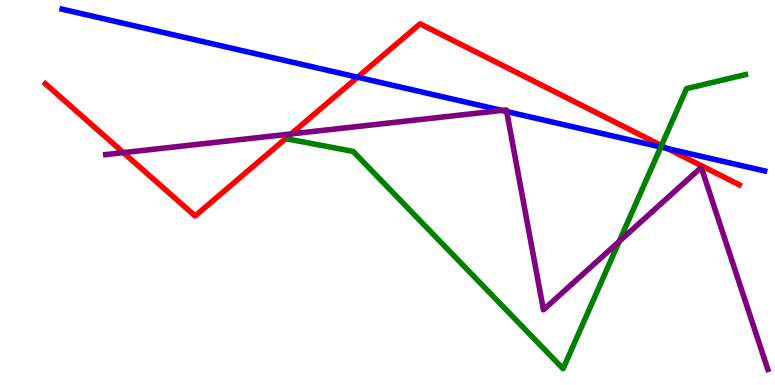[{'lines': ['blue', 'red'], 'intersections': [{'x': 4.61, 'y': 7.99}, {'x': 8.61, 'y': 6.14}]}, {'lines': ['green', 'red'], 'intersections': [{'x': 8.53, 'y': 6.22}]}, {'lines': ['purple', 'red'], 'intersections': [{'x': 1.59, 'y': 6.04}, {'x': 3.76, 'y': 6.52}]}, {'lines': ['blue', 'green'], 'intersections': [{'x': 8.53, 'y': 6.18}]}, {'lines': ['blue', 'purple'], 'intersections': [{'x': 6.48, 'y': 7.13}, {'x': 6.54, 'y': 7.1}]}, {'lines': ['green', 'purple'], 'intersections': [{'x': 7.99, 'y': 3.73}]}]